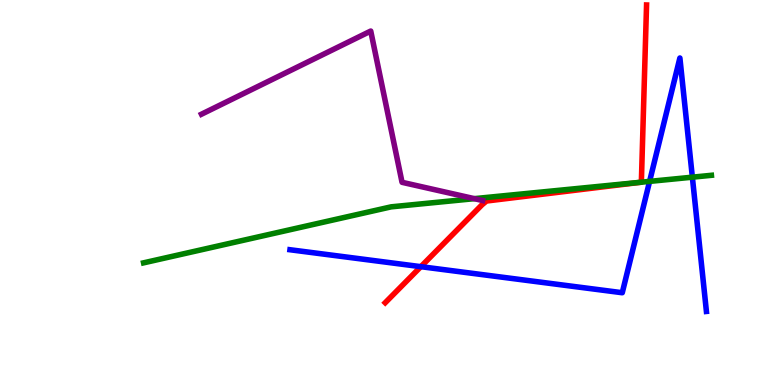[{'lines': ['blue', 'red'], 'intersections': [{'x': 5.43, 'y': 3.07}]}, {'lines': ['green', 'red'], 'intersections': [{'x': 8.27, 'y': 5.27}]}, {'lines': ['purple', 'red'], 'intersections': []}, {'lines': ['blue', 'green'], 'intersections': [{'x': 8.38, 'y': 5.29}, {'x': 8.93, 'y': 5.4}]}, {'lines': ['blue', 'purple'], 'intersections': []}, {'lines': ['green', 'purple'], 'intersections': [{'x': 6.12, 'y': 4.84}]}]